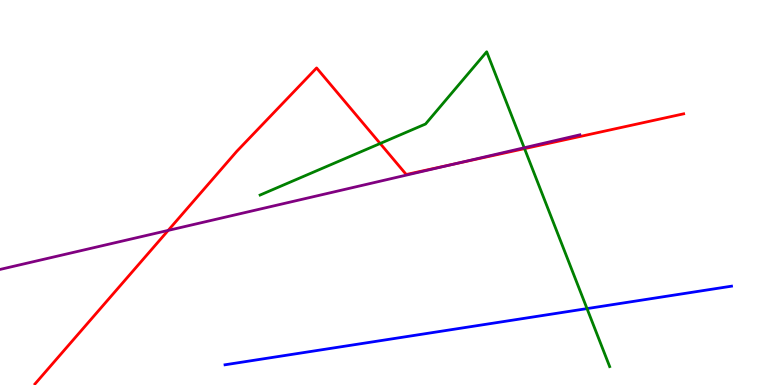[{'lines': ['blue', 'red'], 'intersections': []}, {'lines': ['green', 'red'], 'intersections': [{'x': 4.91, 'y': 6.27}, {'x': 6.77, 'y': 6.14}]}, {'lines': ['purple', 'red'], 'intersections': [{'x': 2.17, 'y': 4.02}, {'x': 5.86, 'y': 5.74}]}, {'lines': ['blue', 'green'], 'intersections': [{'x': 7.57, 'y': 1.98}]}, {'lines': ['blue', 'purple'], 'intersections': []}, {'lines': ['green', 'purple'], 'intersections': [{'x': 6.76, 'y': 6.16}]}]